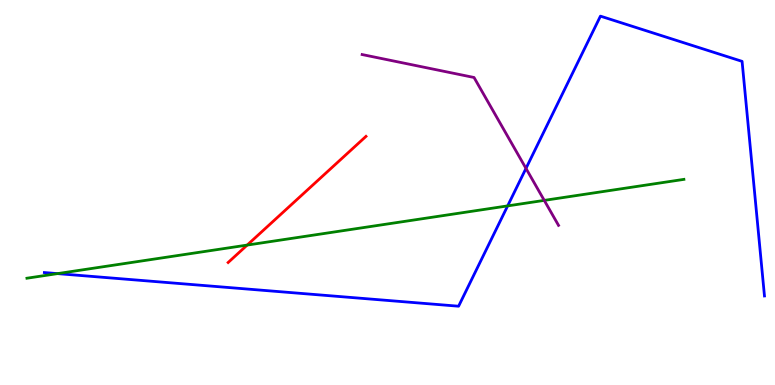[{'lines': ['blue', 'red'], 'intersections': []}, {'lines': ['green', 'red'], 'intersections': [{'x': 3.19, 'y': 3.63}]}, {'lines': ['purple', 'red'], 'intersections': []}, {'lines': ['blue', 'green'], 'intersections': [{'x': 0.742, 'y': 2.89}, {'x': 6.55, 'y': 4.65}]}, {'lines': ['blue', 'purple'], 'intersections': [{'x': 6.79, 'y': 5.63}]}, {'lines': ['green', 'purple'], 'intersections': [{'x': 7.02, 'y': 4.8}]}]